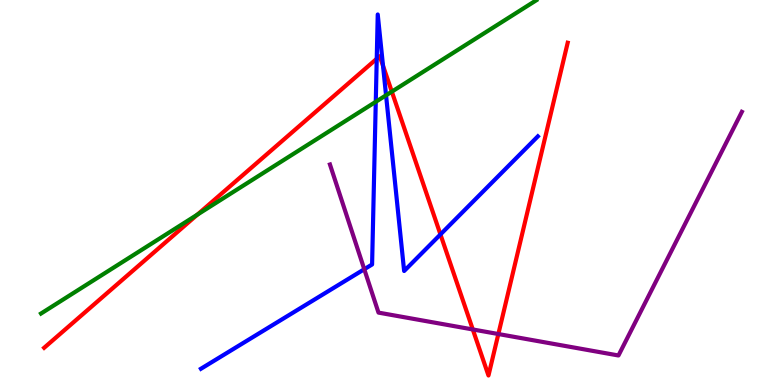[{'lines': ['blue', 'red'], 'intersections': [{'x': 4.86, 'y': 8.47}, {'x': 4.94, 'y': 8.29}, {'x': 5.68, 'y': 3.91}]}, {'lines': ['green', 'red'], 'intersections': [{'x': 2.55, 'y': 4.43}, {'x': 5.06, 'y': 7.62}]}, {'lines': ['purple', 'red'], 'intersections': [{'x': 6.1, 'y': 1.44}, {'x': 6.43, 'y': 1.32}]}, {'lines': ['blue', 'green'], 'intersections': [{'x': 4.85, 'y': 7.36}, {'x': 4.98, 'y': 7.52}]}, {'lines': ['blue', 'purple'], 'intersections': [{'x': 4.7, 'y': 3.01}]}, {'lines': ['green', 'purple'], 'intersections': []}]